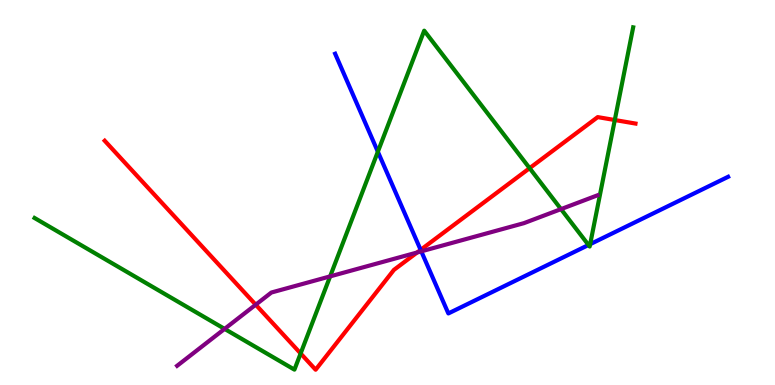[{'lines': ['blue', 'red'], 'intersections': [{'x': 5.43, 'y': 3.51}]}, {'lines': ['green', 'red'], 'intersections': [{'x': 3.88, 'y': 0.819}, {'x': 6.83, 'y': 5.63}, {'x': 7.93, 'y': 6.88}]}, {'lines': ['purple', 'red'], 'intersections': [{'x': 3.3, 'y': 2.09}, {'x': 5.38, 'y': 3.44}]}, {'lines': ['blue', 'green'], 'intersections': [{'x': 4.88, 'y': 6.06}, {'x': 7.59, 'y': 3.64}, {'x': 7.62, 'y': 3.66}]}, {'lines': ['blue', 'purple'], 'intersections': [{'x': 5.44, 'y': 3.47}]}, {'lines': ['green', 'purple'], 'intersections': [{'x': 2.9, 'y': 1.46}, {'x': 4.26, 'y': 2.82}, {'x': 7.24, 'y': 4.57}]}]